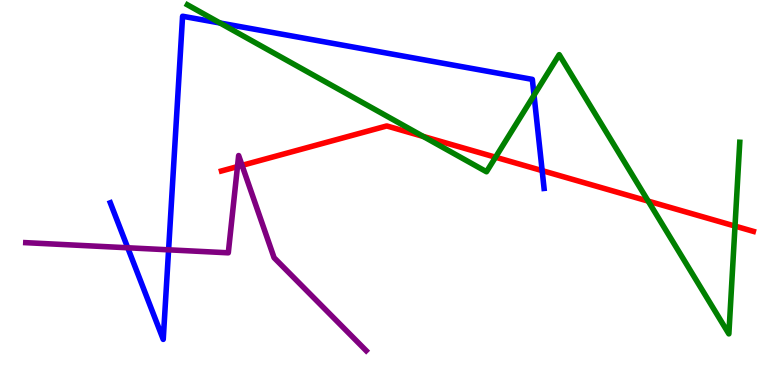[{'lines': ['blue', 'red'], 'intersections': [{'x': 7.0, 'y': 5.57}]}, {'lines': ['green', 'red'], 'intersections': [{'x': 5.46, 'y': 6.46}, {'x': 6.39, 'y': 5.92}, {'x': 8.36, 'y': 4.78}, {'x': 9.48, 'y': 4.13}]}, {'lines': ['purple', 'red'], 'intersections': [{'x': 3.06, 'y': 5.67}, {'x': 3.12, 'y': 5.7}]}, {'lines': ['blue', 'green'], 'intersections': [{'x': 2.84, 'y': 9.4}, {'x': 6.89, 'y': 7.53}]}, {'lines': ['blue', 'purple'], 'intersections': [{'x': 1.65, 'y': 3.56}, {'x': 2.18, 'y': 3.51}]}, {'lines': ['green', 'purple'], 'intersections': []}]